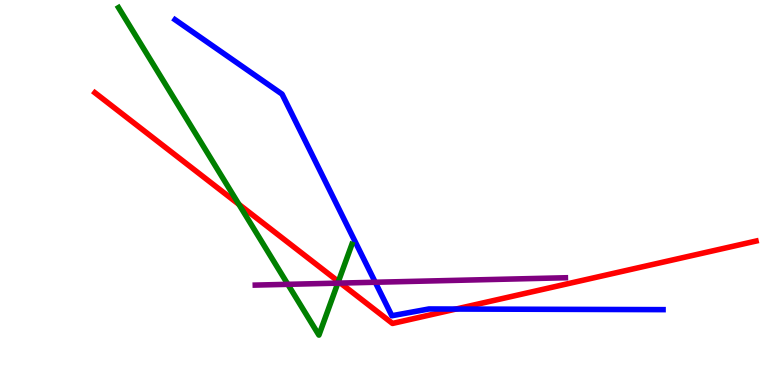[{'lines': ['blue', 'red'], 'intersections': [{'x': 5.88, 'y': 1.97}]}, {'lines': ['green', 'red'], 'intersections': [{'x': 3.08, 'y': 4.69}, {'x': 4.37, 'y': 2.69}]}, {'lines': ['purple', 'red'], 'intersections': [{'x': 4.39, 'y': 2.65}]}, {'lines': ['blue', 'green'], 'intersections': []}, {'lines': ['blue', 'purple'], 'intersections': [{'x': 4.84, 'y': 2.67}]}, {'lines': ['green', 'purple'], 'intersections': [{'x': 3.71, 'y': 2.61}, {'x': 4.36, 'y': 2.65}]}]